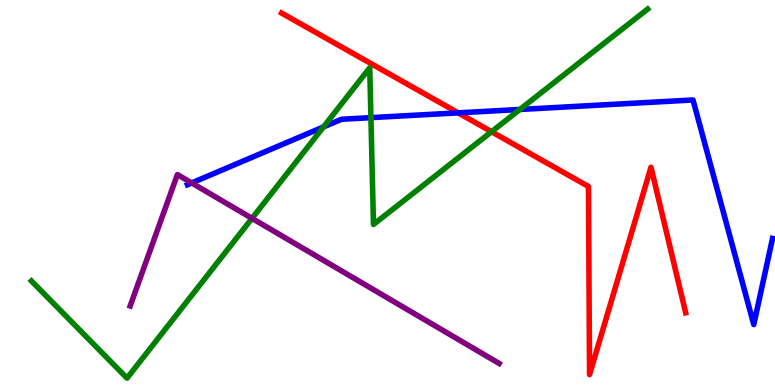[{'lines': ['blue', 'red'], 'intersections': [{'x': 5.91, 'y': 7.07}]}, {'lines': ['green', 'red'], 'intersections': [{'x': 6.34, 'y': 6.58}]}, {'lines': ['purple', 'red'], 'intersections': []}, {'lines': ['blue', 'green'], 'intersections': [{'x': 4.17, 'y': 6.7}, {'x': 4.79, 'y': 6.94}, {'x': 6.71, 'y': 7.16}]}, {'lines': ['blue', 'purple'], 'intersections': [{'x': 2.47, 'y': 5.25}]}, {'lines': ['green', 'purple'], 'intersections': [{'x': 3.25, 'y': 4.33}]}]